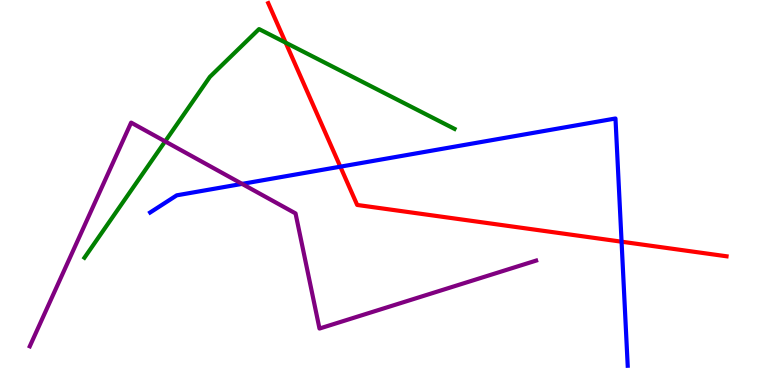[{'lines': ['blue', 'red'], 'intersections': [{'x': 4.39, 'y': 5.67}, {'x': 8.02, 'y': 3.72}]}, {'lines': ['green', 'red'], 'intersections': [{'x': 3.69, 'y': 8.89}]}, {'lines': ['purple', 'red'], 'intersections': []}, {'lines': ['blue', 'green'], 'intersections': []}, {'lines': ['blue', 'purple'], 'intersections': [{'x': 3.12, 'y': 5.22}]}, {'lines': ['green', 'purple'], 'intersections': [{'x': 2.13, 'y': 6.33}]}]